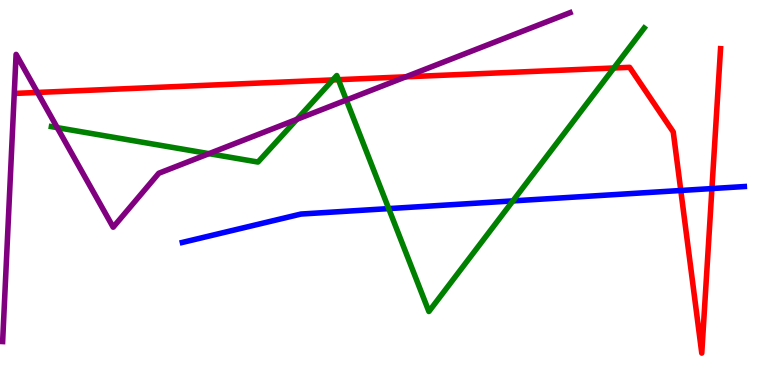[{'lines': ['blue', 'red'], 'intersections': [{'x': 8.78, 'y': 5.05}, {'x': 9.19, 'y': 5.1}]}, {'lines': ['green', 'red'], 'intersections': [{'x': 4.29, 'y': 7.92}, {'x': 4.37, 'y': 7.93}, {'x': 7.92, 'y': 8.23}]}, {'lines': ['purple', 'red'], 'intersections': [{'x': 0.484, 'y': 7.6}, {'x': 5.24, 'y': 8.0}]}, {'lines': ['blue', 'green'], 'intersections': [{'x': 5.02, 'y': 4.58}, {'x': 6.62, 'y': 4.78}]}, {'lines': ['blue', 'purple'], 'intersections': []}, {'lines': ['green', 'purple'], 'intersections': [{'x': 0.738, 'y': 6.69}, {'x': 2.7, 'y': 6.01}, {'x': 3.83, 'y': 6.9}, {'x': 4.47, 'y': 7.4}]}]